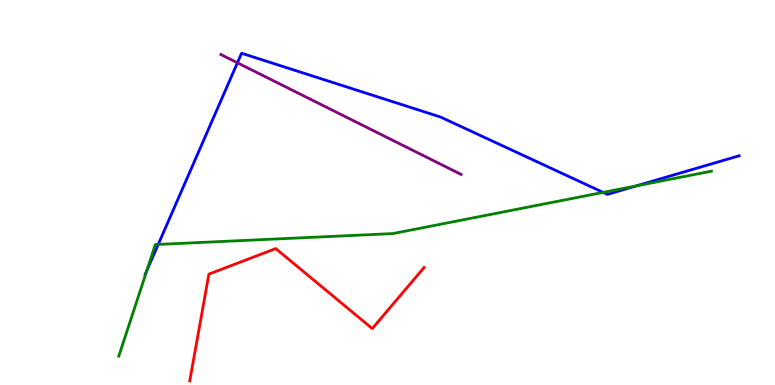[{'lines': ['blue', 'red'], 'intersections': []}, {'lines': ['green', 'red'], 'intersections': []}, {'lines': ['purple', 'red'], 'intersections': []}, {'lines': ['blue', 'green'], 'intersections': [{'x': 1.9, 'y': 2.98}, {'x': 2.04, 'y': 3.65}, {'x': 7.78, 'y': 5.0}, {'x': 8.21, 'y': 5.17}]}, {'lines': ['blue', 'purple'], 'intersections': [{'x': 3.06, 'y': 8.37}]}, {'lines': ['green', 'purple'], 'intersections': []}]